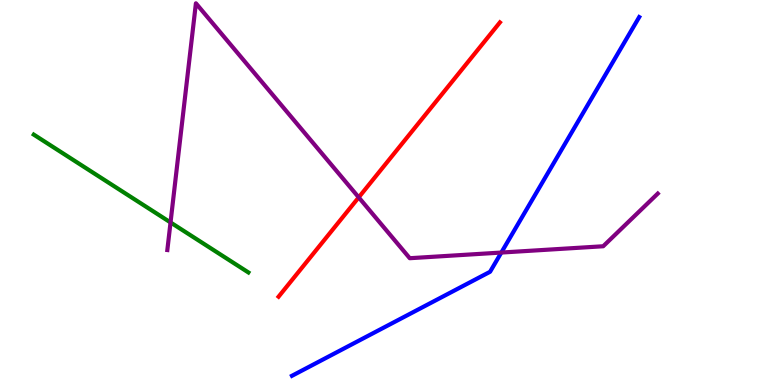[{'lines': ['blue', 'red'], 'intersections': []}, {'lines': ['green', 'red'], 'intersections': []}, {'lines': ['purple', 'red'], 'intersections': [{'x': 4.63, 'y': 4.87}]}, {'lines': ['blue', 'green'], 'intersections': []}, {'lines': ['blue', 'purple'], 'intersections': [{'x': 6.47, 'y': 3.44}]}, {'lines': ['green', 'purple'], 'intersections': [{'x': 2.2, 'y': 4.22}]}]